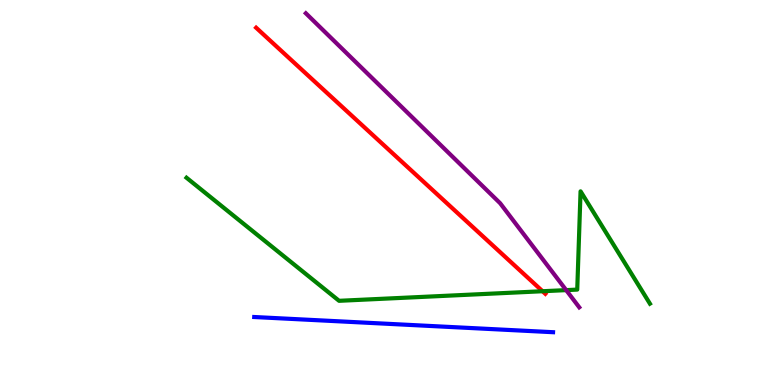[{'lines': ['blue', 'red'], 'intersections': []}, {'lines': ['green', 'red'], 'intersections': [{'x': 7.0, 'y': 2.44}]}, {'lines': ['purple', 'red'], 'intersections': []}, {'lines': ['blue', 'green'], 'intersections': []}, {'lines': ['blue', 'purple'], 'intersections': []}, {'lines': ['green', 'purple'], 'intersections': [{'x': 7.31, 'y': 2.46}]}]